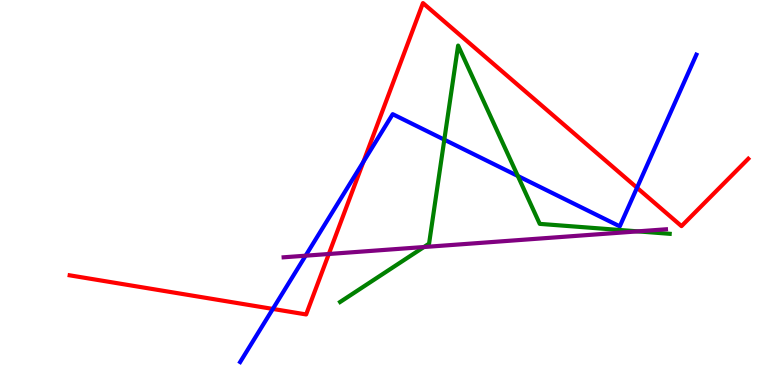[{'lines': ['blue', 'red'], 'intersections': [{'x': 3.52, 'y': 1.98}, {'x': 4.69, 'y': 5.8}, {'x': 8.22, 'y': 5.12}]}, {'lines': ['green', 'red'], 'intersections': []}, {'lines': ['purple', 'red'], 'intersections': [{'x': 4.24, 'y': 3.4}]}, {'lines': ['blue', 'green'], 'intersections': [{'x': 5.73, 'y': 6.37}, {'x': 6.68, 'y': 5.43}]}, {'lines': ['blue', 'purple'], 'intersections': [{'x': 3.94, 'y': 3.36}]}, {'lines': ['green', 'purple'], 'intersections': [{'x': 5.47, 'y': 3.58}, {'x': 8.23, 'y': 3.99}]}]